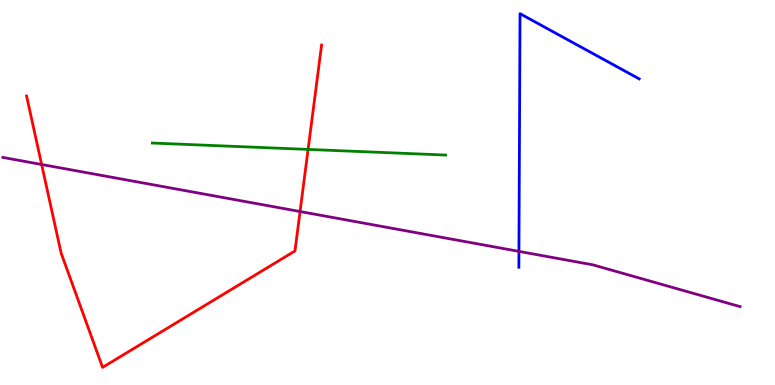[{'lines': ['blue', 'red'], 'intersections': []}, {'lines': ['green', 'red'], 'intersections': [{'x': 3.98, 'y': 6.12}]}, {'lines': ['purple', 'red'], 'intersections': [{'x': 0.537, 'y': 5.73}, {'x': 3.87, 'y': 4.51}]}, {'lines': ['blue', 'green'], 'intersections': []}, {'lines': ['blue', 'purple'], 'intersections': [{'x': 6.7, 'y': 3.47}]}, {'lines': ['green', 'purple'], 'intersections': []}]